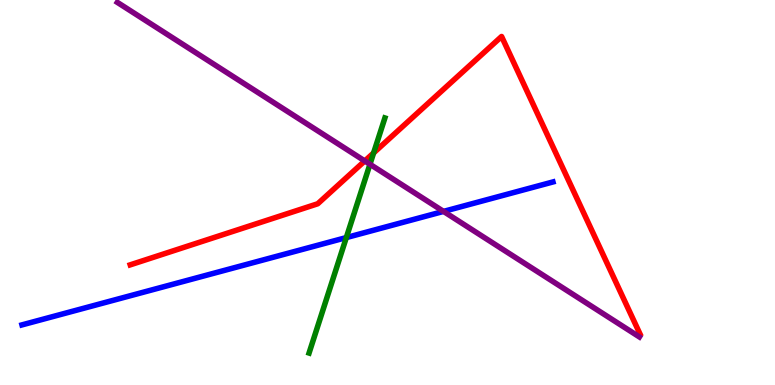[{'lines': ['blue', 'red'], 'intersections': []}, {'lines': ['green', 'red'], 'intersections': [{'x': 4.82, 'y': 6.03}]}, {'lines': ['purple', 'red'], 'intersections': [{'x': 4.71, 'y': 5.82}]}, {'lines': ['blue', 'green'], 'intersections': [{'x': 4.47, 'y': 3.83}]}, {'lines': ['blue', 'purple'], 'intersections': [{'x': 5.72, 'y': 4.51}]}, {'lines': ['green', 'purple'], 'intersections': [{'x': 4.77, 'y': 5.73}]}]